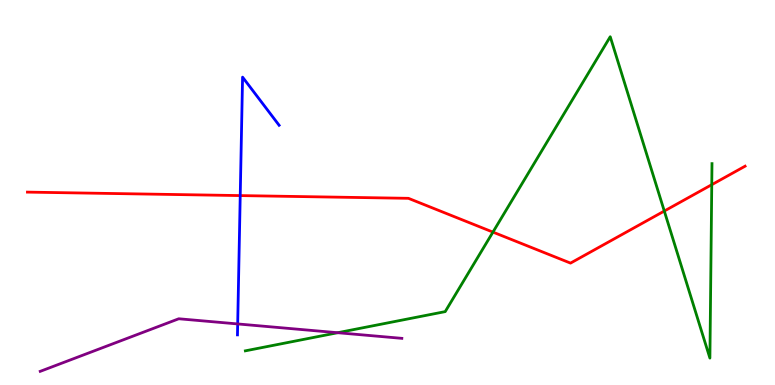[{'lines': ['blue', 'red'], 'intersections': [{'x': 3.1, 'y': 4.92}]}, {'lines': ['green', 'red'], 'intersections': [{'x': 6.36, 'y': 3.97}, {'x': 8.57, 'y': 4.52}, {'x': 9.18, 'y': 5.2}]}, {'lines': ['purple', 'red'], 'intersections': []}, {'lines': ['blue', 'green'], 'intersections': []}, {'lines': ['blue', 'purple'], 'intersections': [{'x': 3.07, 'y': 1.59}]}, {'lines': ['green', 'purple'], 'intersections': [{'x': 4.36, 'y': 1.36}]}]